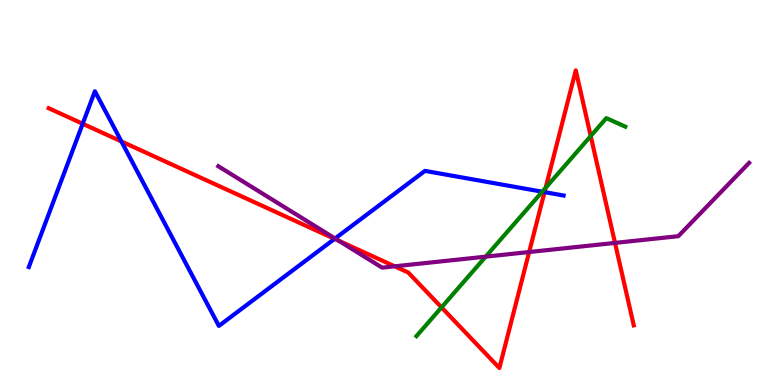[{'lines': ['blue', 'red'], 'intersections': [{'x': 1.07, 'y': 6.79}, {'x': 1.57, 'y': 6.33}, {'x': 4.32, 'y': 3.8}, {'x': 7.03, 'y': 5.01}]}, {'lines': ['green', 'red'], 'intersections': [{'x': 5.7, 'y': 2.02}, {'x': 7.04, 'y': 5.12}, {'x': 7.62, 'y': 6.47}]}, {'lines': ['purple', 'red'], 'intersections': [{'x': 4.37, 'y': 3.75}, {'x': 5.09, 'y': 3.08}, {'x': 6.83, 'y': 3.45}, {'x': 7.94, 'y': 3.69}]}, {'lines': ['blue', 'green'], 'intersections': [{'x': 7.0, 'y': 5.02}]}, {'lines': ['blue', 'purple'], 'intersections': [{'x': 4.32, 'y': 3.81}]}, {'lines': ['green', 'purple'], 'intersections': [{'x': 6.27, 'y': 3.33}]}]